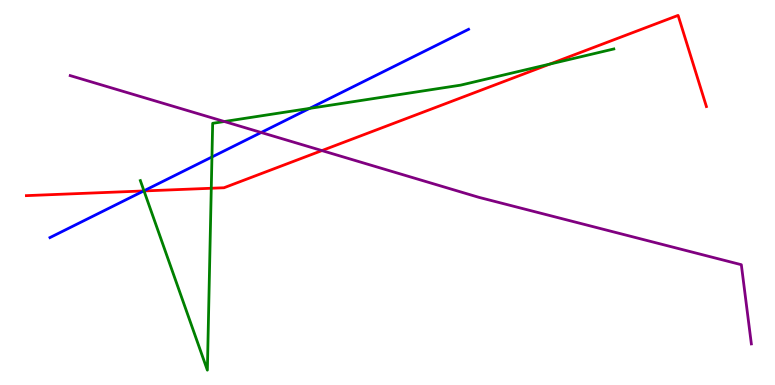[{'lines': ['blue', 'red'], 'intersections': [{'x': 1.85, 'y': 5.04}]}, {'lines': ['green', 'red'], 'intersections': [{'x': 1.86, 'y': 5.04}, {'x': 2.73, 'y': 5.11}, {'x': 7.09, 'y': 8.34}]}, {'lines': ['purple', 'red'], 'intersections': [{'x': 4.15, 'y': 6.09}]}, {'lines': ['blue', 'green'], 'intersections': [{'x': 1.86, 'y': 5.04}, {'x': 2.73, 'y': 5.92}, {'x': 4.0, 'y': 7.18}]}, {'lines': ['blue', 'purple'], 'intersections': [{'x': 3.37, 'y': 6.56}]}, {'lines': ['green', 'purple'], 'intersections': [{'x': 2.89, 'y': 6.84}]}]